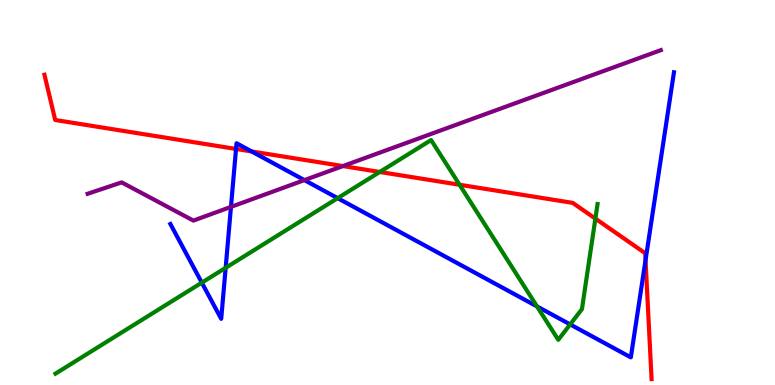[{'lines': ['blue', 'red'], 'intersections': [{'x': 3.05, 'y': 6.13}, {'x': 3.25, 'y': 6.07}, {'x': 8.33, 'y': 3.24}]}, {'lines': ['green', 'red'], 'intersections': [{'x': 4.9, 'y': 5.53}, {'x': 5.93, 'y': 5.2}, {'x': 7.68, 'y': 4.32}]}, {'lines': ['purple', 'red'], 'intersections': [{'x': 4.42, 'y': 5.69}]}, {'lines': ['blue', 'green'], 'intersections': [{'x': 2.6, 'y': 2.66}, {'x': 2.91, 'y': 3.04}, {'x': 4.36, 'y': 4.85}, {'x': 6.93, 'y': 2.04}, {'x': 7.36, 'y': 1.57}]}, {'lines': ['blue', 'purple'], 'intersections': [{'x': 2.98, 'y': 4.63}, {'x': 3.93, 'y': 5.32}]}, {'lines': ['green', 'purple'], 'intersections': []}]